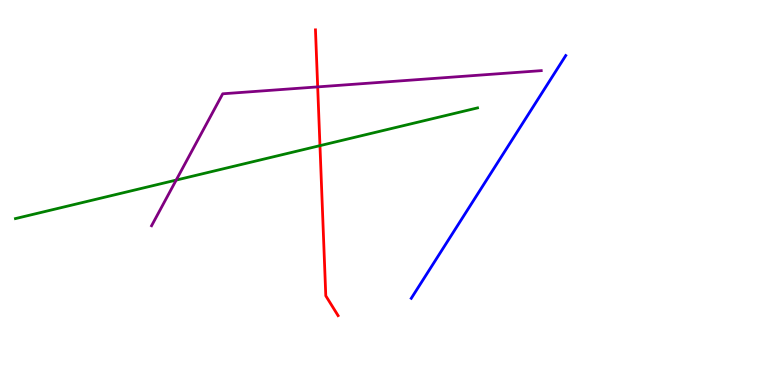[{'lines': ['blue', 'red'], 'intersections': []}, {'lines': ['green', 'red'], 'intersections': [{'x': 4.13, 'y': 6.22}]}, {'lines': ['purple', 'red'], 'intersections': [{'x': 4.1, 'y': 7.74}]}, {'lines': ['blue', 'green'], 'intersections': []}, {'lines': ['blue', 'purple'], 'intersections': []}, {'lines': ['green', 'purple'], 'intersections': [{'x': 2.27, 'y': 5.32}]}]